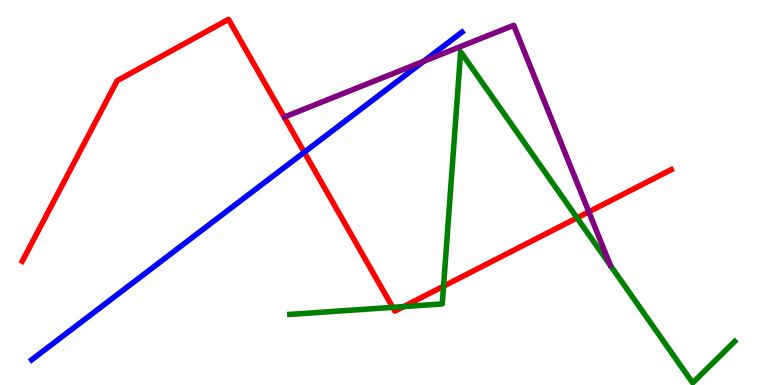[{'lines': ['blue', 'red'], 'intersections': [{'x': 3.93, 'y': 6.05}]}, {'lines': ['green', 'red'], 'intersections': [{'x': 5.07, 'y': 2.02}, {'x': 5.21, 'y': 2.04}, {'x': 5.72, 'y': 2.57}, {'x': 7.45, 'y': 4.34}]}, {'lines': ['purple', 'red'], 'intersections': [{'x': 7.6, 'y': 4.5}]}, {'lines': ['blue', 'green'], 'intersections': []}, {'lines': ['blue', 'purple'], 'intersections': [{'x': 5.47, 'y': 8.41}]}, {'lines': ['green', 'purple'], 'intersections': []}]